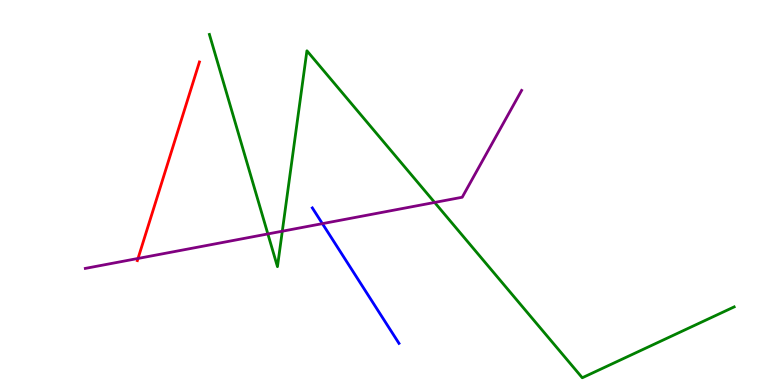[{'lines': ['blue', 'red'], 'intersections': []}, {'lines': ['green', 'red'], 'intersections': []}, {'lines': ['purple', 'red'], 'intersections': [{'x': 1.78, 'y': 3.29}]}, {'lines': ['blue', 'green'], 'intersections': []}, {'lines': ['blue', 'purple'], 'intersections': [{'x': 4.16, 'y': 4.19}]}, {'lines': ['green', 'purple'], 'intersections': [{'x': 3.46, 'y': 3.92}, {'x': 3.64, 'y': 3.99}, {'x': 5.61, 'y': 4.74}]}]